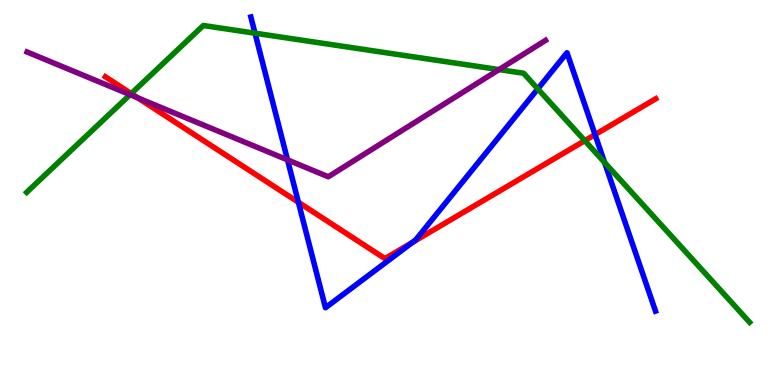[{'lines': ['blue', 'red'], 'intersections': [{'x': 3.85, 'y': 4.75}, {'x': 5.32, 'y': 3.7}, {'x': 7.68, 'y': 6.5}]}, {'lines': ['green', 'red'], 'intersections': [{'x': 1.69, 'y': 7.57}, {'x': 7.55, 'y': 6.35}]}, {'lines': ['purple', 'red'], 'intersections': [{'x': 1.78, 'y': 7.46}]}, {'lines': ['blue', 'green'], 'intersections': [{'x': 3.29, 'y': 9.14}, {'x': 6.94, 'y': 7.69}, {'x': 7.8, 'y': 5.78}]}, {'lines': ['blue', 'purple'], 'intersections': [{'x': 3.71, 'y': 5.85}]}, {'lines': ['green', 'purple'], 'intersections': [{'x': 1.68, 'y': 7.54}, {'x': 6.44, 'y': 8.19}]}]